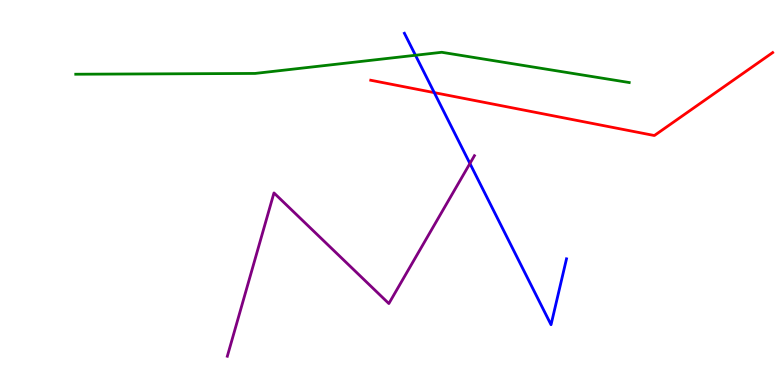[{'lines': ['blue', 'red'], 'intersections': [{'x': 5.6, 'y': 7.59}]}, {'lines': ['green', 'red'], 'intersections': []}, {'lines': ['purple', 'red'], 'intersections': []}, {'lines': ['blue', 'green'], 'intersections': [{'x': 5.36, 'y': 8.56}]}, {'lines': ['blue', 'purple'], 'intersections': [{'x': 6.06, 'y': 5.75}]}, {'lines': ['green', 'purple'], 'intersections': []}]